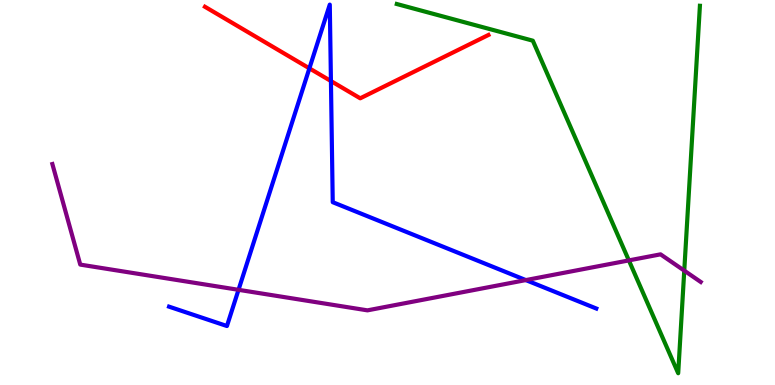[{'lines': ['blue', 'red'], 'intersections': [{'x': 3.99, 'y': 8.22}, {'x': 4.27, 'y': 7.9}]}, {'lines': ['green', 'red'], 'intersections': []}, {'lines': ['purple', 'red'], 'intersections': []}, {'lines': ['blue', 'green'], 'intersections': []}, {'lines': ['blue', 'purple'], 'intersections': [{'x': 3.08, 'y': 2.47}, {'x': 6.78, 'y': 2.72}]}, {'lines': ['green', 'purple'], 'intersections': [{'x': 8.11, 'y': 3.24}, {'x': 8.83, 'y': 2.97}]}]